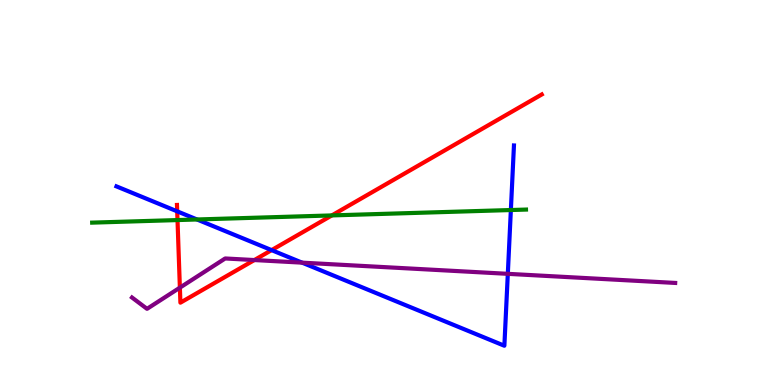[{'lines': ['blue', 'red'], 'intersections': [{'x': 2.29, 'y': 4.51}, {'x': 3.5, 'y': 3.5}]}, {'lines': ['green', 'red'], 'intersections': [{'x': 2.29, 'y': 4.28}, {'x': 4.28, 'y': 4.4}]}, {'lines': ['purple', 'red'], 'intersections': [{'x': 2.32, 'y': 2.53}, {'x': 3.28, 'y': 3.25}]}, {'lines': ['blue', 'green'], 'intersections': [{'x': 2.54, 'y': 4.3}, {'x': 6.59, 'y': 4.54}]}, {'lines': ['blue', 'purple'], 'intersections': [{'x': 3.9, 'y': 3.18}, {'x': 6.55, 'y': 2.89}]}, {'lines': ['green', 'purple'], 'intersections': []}]